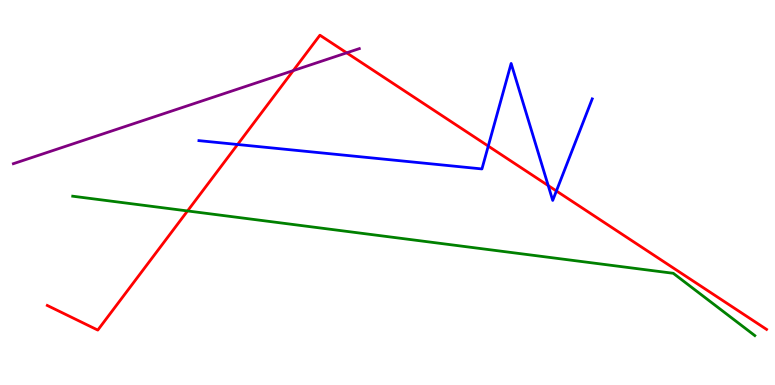[{'lines': ['blue', 'red'], 'intersections': [{'x': 3.07, 'y': 6.25}, {'x': 6.3, 'y': 6.21}, {'x': 7.07, 'y': 5.18}, {'x': 7.18, 'y': 5.04}]}, {'lines': ['green', 'red'], 'intersections': [{'x': 2.42, 'y': 4.52}]}, {'lines': ['purple', 'red'], 'intersections': [{'x': 3.78, 'y': 8.17}, {'x': 4.47, 'y': 8.63}]}, {'lines': ['blue', 'green'], 'intersections': []}, {'lines': ['blue', 'purple'], 'intersections': []}, {'lines': ['green', 'purple'], 'intersections': []}]